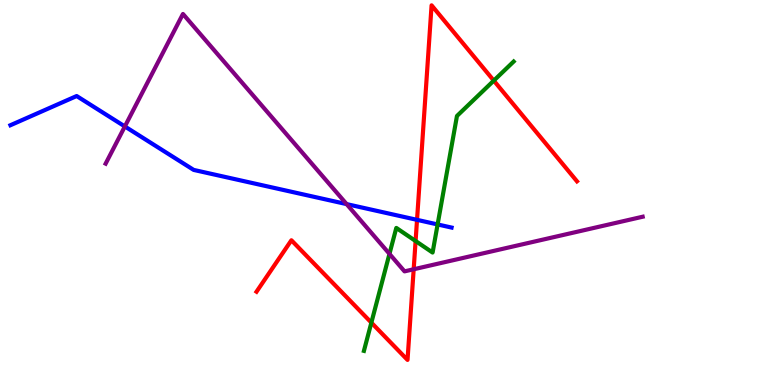[{'lines': ['blue', 'red'], 'intersections': [{'x': 5.38, 'y': 4.29}]}, {'lines': ['green', 'red'], 'intersections': [{'x': 4.79, 'y': 1.62}, {'x': 5.36, 'y': 3.74}, {'x': 6.37, 'y': 7.91}]}, {'lines': ['purple', 'red'], 'intersections': [{'x': 5.34, 'y': 3.01}]}, {'lines': ['blue', 'green'], 'intersections': [{'x': 5.65, 'y': 4.17}]}, {'lines': ['blue', 'purple'], 'intersections': [{'x': 1.61, 'y': 6.72}, {'x': 4.47, 'y': 4.7}]}, {'lines': ['green', 'purple'], 'intersections': [{'x': 5.03, 'y': 3.41}]}]